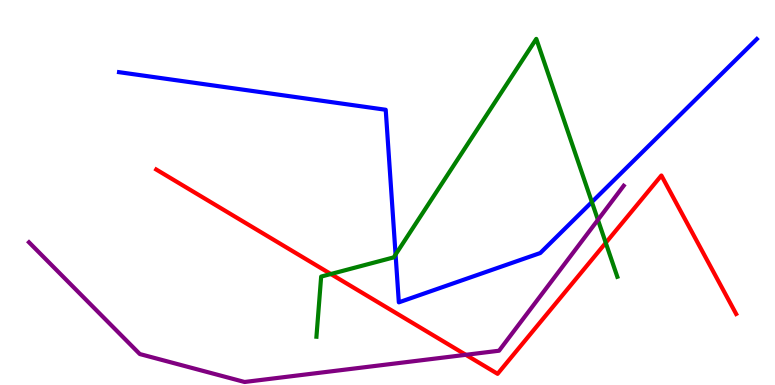[{'lines': ['blue', 'red'], 'intersections': []}, {'lines': ['green', 'red'], 'intersections': [{'x': 4.27, 'y': 2.88}, {'x': 7.82, 'y': 3.69}]}, {'lines': ['purple', 'red'], 'intersections': [{'x': 6.01, 'y': 0.784}]}, {'lines': ['blue', 'green'], 'intersections': [{'x': 5.1, 'y': 3.39}, {'x': 7.64, 'y': 4.75}]}, {'lines': ['blue', 'purple'], 'intersections': []}, {'lines': ['green', 'purple'], 'intersections': [{'x': 7.72, 'y': 4.29}]}]